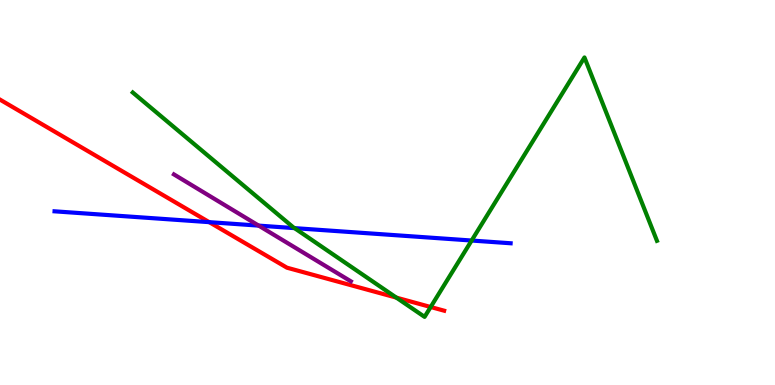[{'lines': ['blue', 'red'], 'intersections': [{'x': 2.7, 'y': 4.23}]}, {'lines': ['green', 'red'], 'intersections': [{'x': 5.11, 'y': 2.27}, {'x': 5.56, 'y': 2.03}]}, {'lines': ['purple', 'red'], 'intersections': []}, {'lines': ['blue', 'green'], 'intersections': [{'x': 3.8, 'y': 4.07}, {'x': 6.09, 'y': 3.75}]}, {'lines': ['blue', 'purple'], 'intersections': [{'x': 3.34, 'y': 4.14}]}, {'lines': ['green', 'purple'], 'intersections': []}]